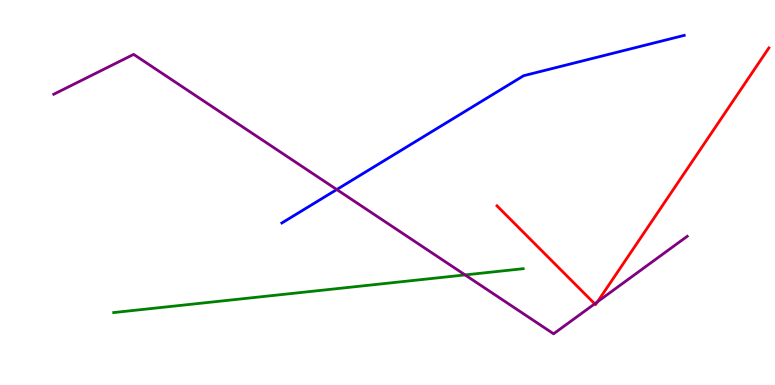[{'lines': ['blue', 'red'], 'intersections': []}, {'lines': ['green', 'red'], 'intersections': []}, {'lines': ['purple', 'red'], 'intersections': [{'x': 7.67, 'y': 2.11}, {'x': 7.71, 'y': 2.16}]}, {'lines': ['blue', 'green'], 'intersections': []}, {'lines': ['blue', 'purple'], 'intersections': [{'x': 4.35, 'y': 5.08}]}, {'lines': ['green', 'purple'], 'intersections': [{'x': 6.0, 'y': 2.86}]}]